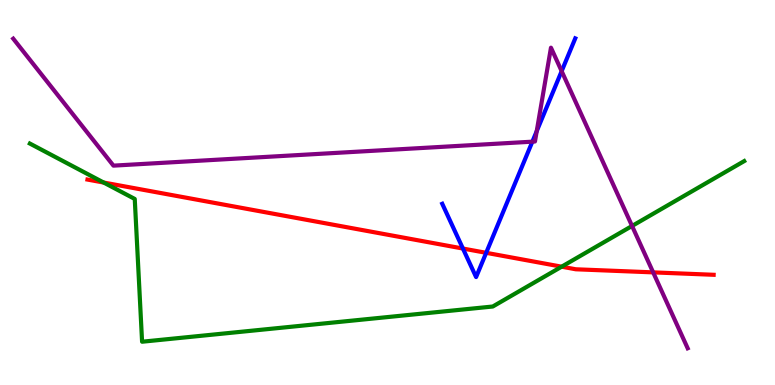[{'lines': ['blue', 'red'], 'intersections': [{'x': 5.97, 'y': 3.54}, {'x': 6.27, 'y': 3.43}]}, {'lines': ['green', 'red'], 'intersections': [{'x': 1.34, 'y': 5.26}, {'x': 7.25, 'y': 3.07}]}, {'lines': ['purple', 'red'], 'intersections': [{'x': 8.43, 'y': 2.93}]}, {'lines': ['blue', 'green'], 'intersections': []}, {'lines': ['blue', 'purple'], 'intersections': [{'x': 6.87, 'y': 6.32}, {'x': 6.93, 'y': 6.59}, {'x': 7.25, 'y': 8.15}]}, {'lines': ['green', 'purple'], 'intersections': [{'x': 8.16, 'y': 4.13}]}]